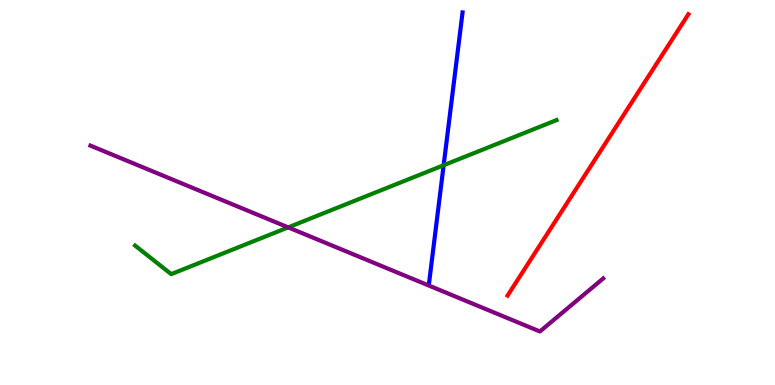[{'lines': ['blue', 'red'], 'intersections': []}, {'lines': ['green', 'red'], 'intersections': []}, {'lines': ['purple', 'red'], 'intersections': []}, {'lines': ['blue', 'green'], 'intersections': [{'x': 5.72, 'y': 5.71}]}, {'lines': ['blue', 'purple'], 'intersections': []}, {'lines': ['green', 'purple'], 'intersections': [{'x': 3.72, 'y': 4.09}]}]